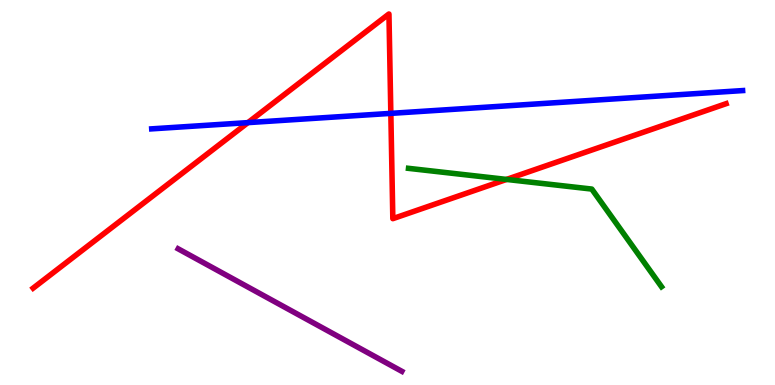[{'lines': ['blue', 'red'], 'intersections': [{'x': 3.2, 'y': 6.82}, {'x': 5.04, 'y': 7.06}]}, {'lines': ['green', 'red'], 'intersections': [{'x': 6.54, 'y': 5.34}]}, {'lines': ['purple', 'red'], 'intersections': []}, {'lines': ['blue', 'green'], 'intersections': []}, {'lines': ['blue', 'purple'], 'intersections': []}, {'lines': ['green', 'purple'], 'intersections': []}]